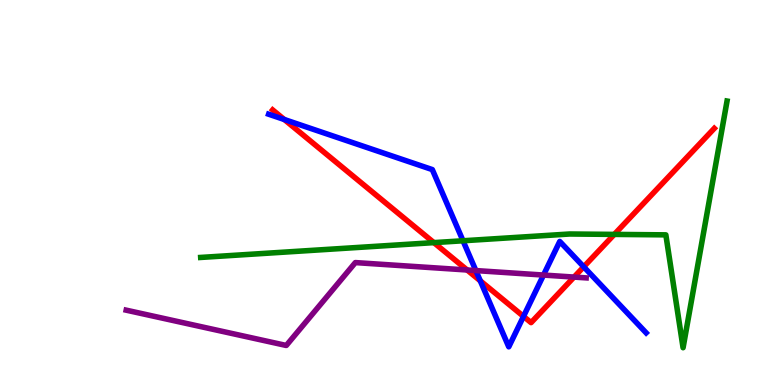[{'lines': ['blue', 'red'], 'intersections': [{'x': 3.67, 'y': 6.9}, {'x': 6.2, 'y': 2.71}, {'x': 6.75, 'y': 1.78}, {'x': 7.53, 'y': 3.07}]}, {'lines': ['green', 'red'], 'intersections': [{'x': 5.6, 'y': 3.7}, {'x': 7.93, 'y': 3.91}]}, {'lines': ['purple', 'red'], 'intersections': [{'x': 6.03, 'y': 2.99}, {'x': 7.41, 'y': 2.8}]}, {'lines': ['blue', 'green'], 'intersections': [{'x': 5.97, 'y': 3.75}]}, {'lines': ['blue', 'purple'], 'intersections': [{'x': 6.14, 'y': 2.97}, {'x': 7.01, 'y': 2.86}]}, {'lines': ['green', 'purple'], 'intersections': []}]